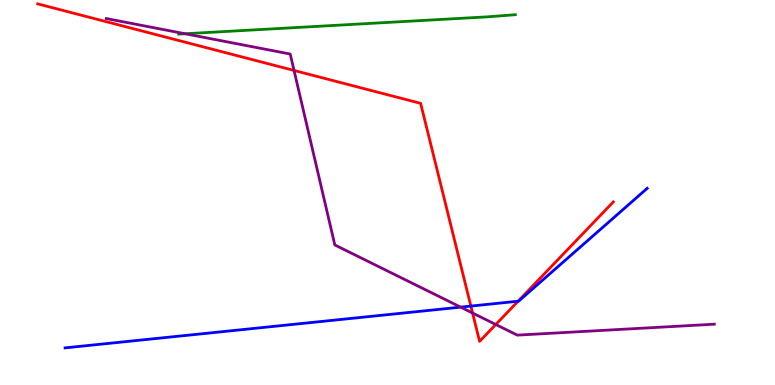[{'lines': ['blue', 'red'], 'intersections': [{'x': 6.08, 'y': 2.05}, {'x': 6.69, 'y': 2.18}]}, {'lines': ['green', 'red'], 'intersections': []}, {'lines': ['purple', 'red'], 'intersections': [{'x': 3.79, 'y': 8.17}, {'x': 6.1, 'y': 1.87}, {'x': 6.4, 'y': 1.57}]}, {'lines': ['blue', 'green'], 'intersections': []}, {'lines': ['blue', 'purple'], 'intersections': [{'x': 5.94, 'y': 2.02}]}, {'lines': ['green', 'purple'], 'intersections': [{'x': 2.39, 'y': 9.12}]}]